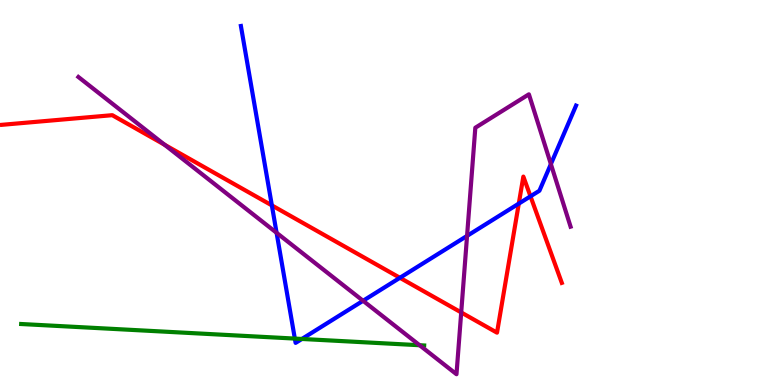[{'lines': ['blue', 'red'], 'intersections': [{'x': 3.51, 'y': 4.67}, {'x': 5.16, 'y': 2.78}, {'x': 6.69, 'y': 4.71}, {'x': 6.85, 'y': 4.9}]}, {'lines': ['green', 'red'], 'intersections': []}, {'lines': ['purple', 'red'], 'intersections': [{'x': 2.12, 'y': 6.24}, {'x': 5.95, 'y': 1.88}]}, {'lines': ['blue', 'green'], 'intersections': [{'x': 3.8, 'y': 1.21}, {'x': 3.9, 'y': 1.2}]}, {'lines': ['blue', 'purple'], 'intersections': [{'x': 3.57, 'y': 3.95}, {'x': 4.68, 'y': 2.19}, {'x': 6.03, 'y': 3.87}, {'x': 7.11, 'y': 5.74}]}, {'lines': ['green', 'purple'], 'intersections': [{'x': 5.41, 'y': 1.03}]}]